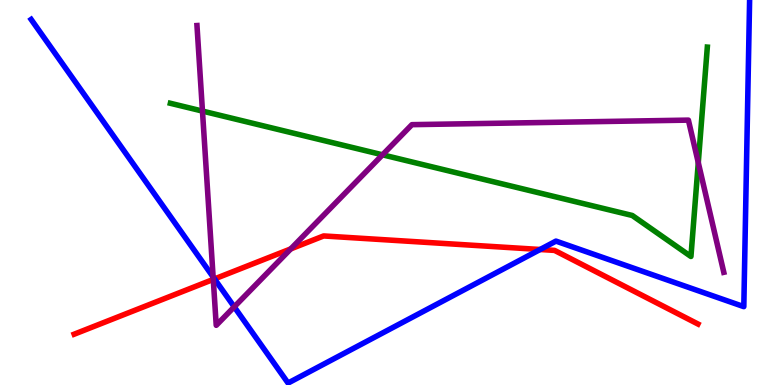[{'lines': ['blue', 'red'], 'intersections': [{'x': 2.77, 'y': 2.76}, {'x': 6.97, 'y': 3.52}]}, {'lines': ['green', 'red'], 'intersections': []}, {'lines': ['purple', 'red'], 'intersections': [{'x': 2.75, 'y': 2.74}, {'x': 3.75, 'y': 3.54}]}, {'lines': ['blue', 'green'], 'intersections': []}, {'lines': ['blue', 'purple'], 'intersections': [{'x': 2.75, 'y': 2.81}, {'x': 3.02, 'y': 2.03}]}, {'lines': ['green', 'purple'], 'intersections': [{'x': 2.61, 'y': 7.11}, {'x': 4.94, 'y': 5.98}, {'x': 9.01, 'y': 5.78}]}]